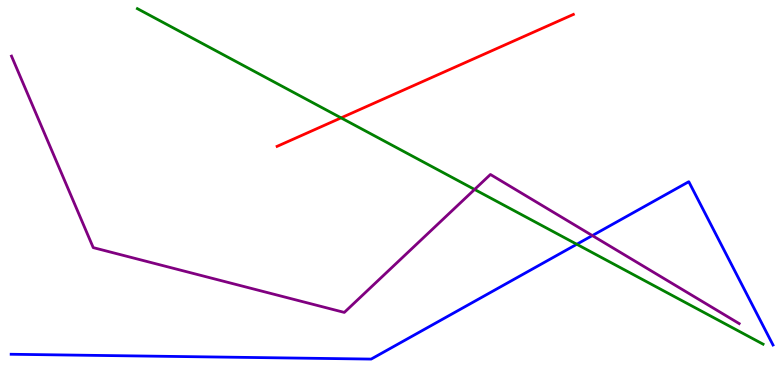[{'lines': ['blue', 'red'], 'intersections': []}, {'lines': ['green', 'red'], 'intersections': [{'x': 4.4, 'y': 6.94}]}, {'lines': ['purple', 'red'], 'intersections': []}, {'lines': ['blue', 'green'], 'intersections': [{'x': 7.44, 'y': 3.66}]}, {'lines': ['blue', 'purple'], 'intersections': [{'x': 7.64, 'y': 3.88}]}, {'lines': ['green', 'purple'], 'intersections': [{'x': 6.12, 'y': 5.08}]}]